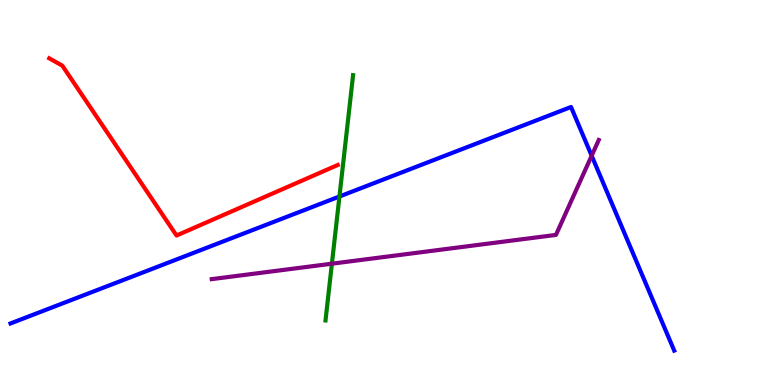[{'lines': ['blue', 'red'], 'intersections': []}, {'lines': ['green', 'red'], 'intersections': []}, {'lines': ['purple', 'red'], 'intersections': []}, {'lines': ['blue', 'green'], 'intersections': [{'x': 4.38, 'y': 4.9}]}, {'lines': ['blue', 'purple'], 'intersections': [{'x': 7.63, 'y': 5.96}]}, {'lines': ['green', 'purple'], 'intersections': [{'x': 4.28, 'y': 3.15}]}]